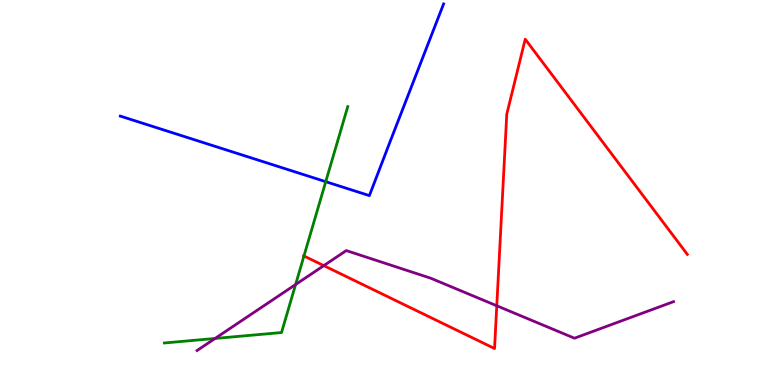[{'lines': ['blue', 'red'], 'intersections': []}, {'lines': ['green', 'red'], 'intersections': [{'x': 3.92, 'y': 3.35}]}, {'lines': ['purple', 'red'], 'intersections': [{'x': 4.18, 'y': 3.1}, {'x': 6.41, 'y': 2.06}]}, {'lines': ['blue', 'green'], 'intersections': [{'x': 4.2, 'y': 5.28}]}, {'lines': ['blue', 'purple'], 'intersections': []}, {'lines': ['green', 'purple'], 'intersections': [{'x': 2.78, 'y': 1.21}, {'x': 3.81, 'y': 2.61}]}]